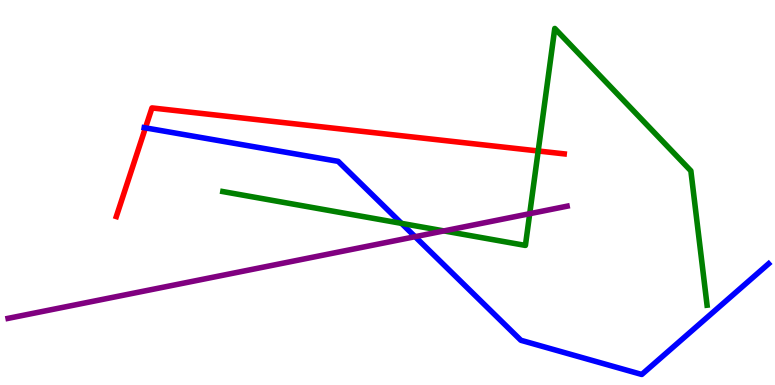[{'lines': ['blue', 'red'], 'intersections': [{'x': 1.88, 'y': 6.68}]}, {'lines': ['green', 'red'], 'intersections': [{'x': 6.94, 'y': 6.08}]}, {'lines': ['purple', 'red'], 'intersections': []}, {'lines': ['blue', 'green'], 'intersections': [{'x': 5.18, 'y': 4.2}]}, {'lines': ['blue', 'purple'], 'intersections': [{'x': 5.36, 'y': 3.85}]}, {'lines': ['green', 'purple'], 'intersections': [{'x': 5.73, 'y': 4.0}, {'x': 6.83, 'y': 4.45}]}]